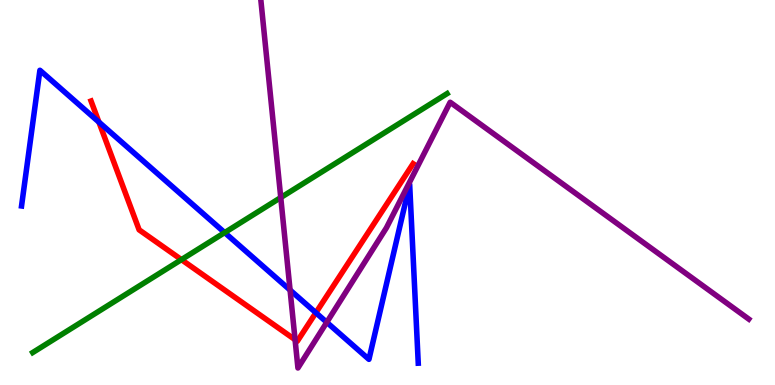[{'lines': ['blue', 'red'], 'intersections': [{'x': 1.28, 'y': 6.83}, {'x': 4.08, 'y': 1.88}]}, {'lines': ['green', 'red'], 'intersections': [{'x': 2.34, 'y': 3.26}]}, {'lines': ['purple', 'red'], 'intersections': [{'x': 3.81, 'y': 1.18}]}, {'lines': ['blue', 'green'], 'intersections': [{'x': 2.9, 'y': 3.96}]}, {'lines': ['blue', 'purple'], 'intersections': [{'x': 3.74, 'y': 2.47}, {'x': 4.22, 'y': 1.63}]}, {'lines': ['green', 'purple'], 'intersections': [{'x': 3.62, 'y': 4.87}]}]